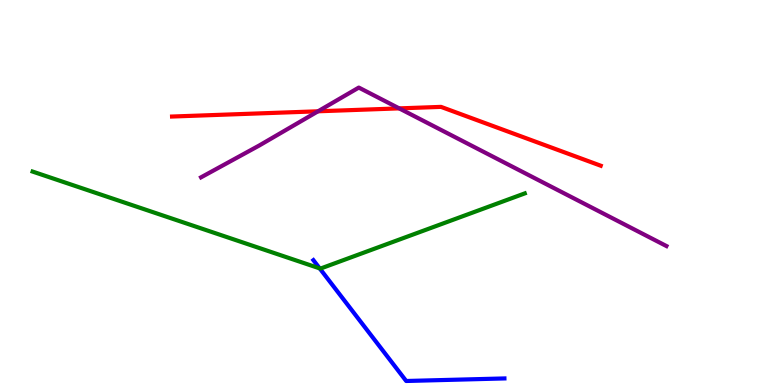[{'lines': ['blue', 'red'], 'intersections': []}, {'lines': ['green', 'red'], 'intersections': []}, {'lines': ['purple', 'red'], 'intersections': [{'x': 4.1, 'y': 7.11}, {'x': 5.15, 'y': 7.18}]}, {'lines': ['blue', 'green'], 'intersections': [{'x': 4.13, 'y': 3.03}]}, {'lines': ['blue', 'purple'], 'intersections': []}, {'lines': ['green', 'purple'], 'intersections': []}]